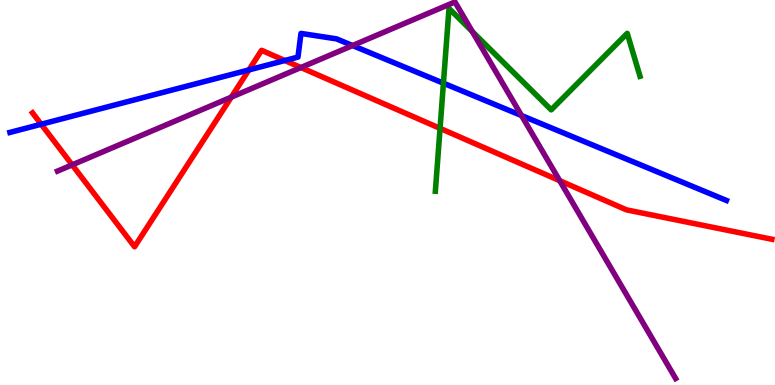[{'lines': ['blue', 'red'], 'intersections': [{'x': 0.532, 'y': 6.77}, {'x': 3.21, 'y': 8.18}, {'x': 3.68, 'y': 8.43}]}, {'lines': ['green', 'red'], 'intersections': [{'x': 5.68, 'y': 6.67}]}, {'lines': ['purple', 'red'], 'intersections': [{'x': 0.931, 'y': 5.72}, {'x': 2.98, 'y': 7.48}, {'x': 3.88, 'y': 8.25}, {'x': 7.22, 'y': 5.31}]}, {'lines': ['blue', 'green'], 'intersections': [{'x': 5.72, 'y': 7.84}]}, {'lines': ['blue', 'purple'], 'intersections': [{'x': 4.55, 'y': 8.82}, {'x': 6.73, 'y': 7.0}]}, {'lines': ['green', 'purple'], 'intersections': [{'x': 6.09, 'y': 9.18}]}]